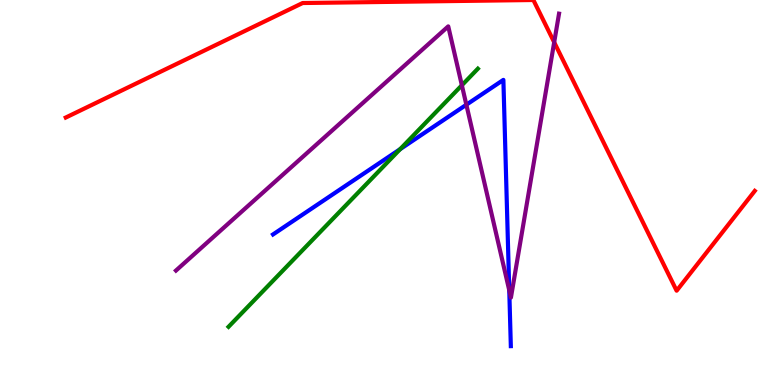[{'lines': ['blue', 'red'], 'intersections': []}, {'lines': ['green', 'red'], 'intersections': []}, {'lines': ['purple', 'red'], 'intersections': [{'x': 7.15, 'y': 8.9}]}, {'lines': ['blue', 'green'], 'intersections': [{'x': 5.16, 'y': 6.13}]}, {'lines': ['blue', 'purple'], 'intersections': [{'x': 6.02, 'y': 7.28}, {'x': 6.57, 'y': 2.46}]}, {'lines': ['green', 'purple'], 'intersections': [{'x': 5.96, 'y': 7.79}]}]